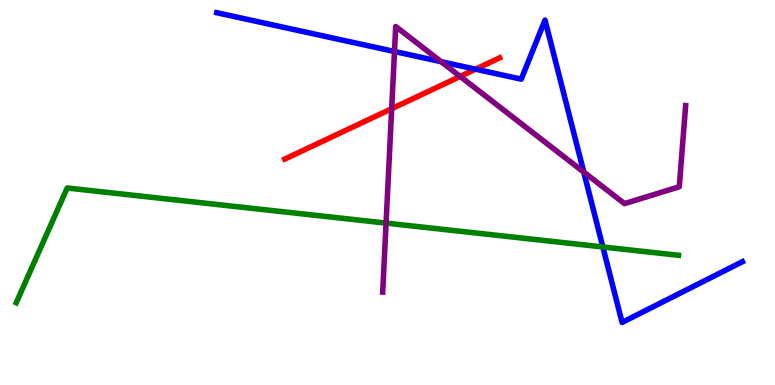[{'lines': ['blue', 'red'], 'intersections': [{'x': 6.14, 'y': 8.2}]}, {'lines': ['green', 'red'], 'intersections': []}, {'lines': ['purple', 'red'], 'intersections': [{'x': 5.05, 'y': 7.18}, {'x': 5.94, 'y': 8.01}]}, {'lines': ['blue', 'green'], 'intersections': [{'x': 7.78, 'y': 3.59}]}, {'lines': ['blue', 'purple'], 'intersections': [{'x': 5.09, 'y': 8.66}, {'x': 5.69, 'y': 8.4}, {'x': 7.53, 'y': 5.53}]}, {'lines': ['green', 'purple'], 'intersections': [{'x': 4.98, 'y': 4.21}]}]